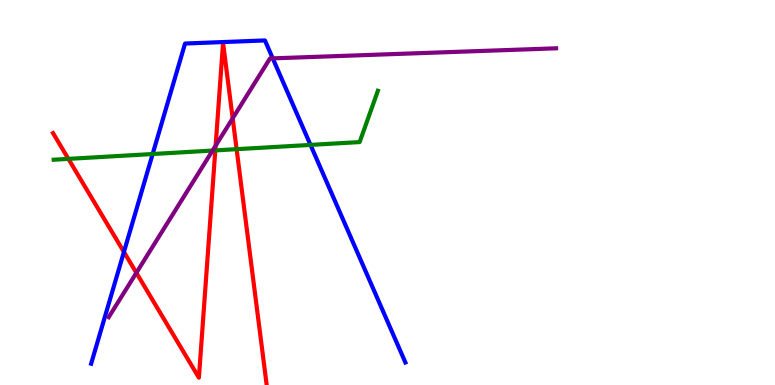[{'lines': ['blue', 'red'], 'intersections': [{'x': 1.6, 'y': 3.46}]}, {'lines': ['green', 'red'], 'intersections': [{'x': 0.883, 'y': 5.87}, {'x': 2.78, 'y': 6.09}, {'x': 3.05, 'y': 6.13}]}, {'lines': ['purple', 'red'], 'intersections': [{'x': 1.76, 'y': 2.91}, {'x': 2.78, 'y': 6.22}, {'x': 3.0, 'y': 6.93}]}, {'lines': ['blue', 'green'], 'intersections': [{'x': 1.97, 'y': 6.0}, {'x': 4.01, 'y': 6.24}]}, {'lines': ['blue', 'purple'], 'intersections': [{'x': 3.52, 'y': 8.48}]}, {'lines': ['green', 'purple'], 'intersections': [{'x': 2.74, 'y': 6.09}]}]